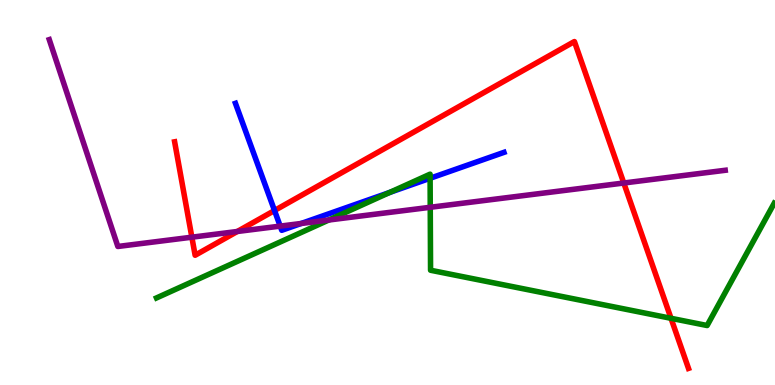[{'lines': ['blue', 'red'], 'intersections': [{'x': 3.54, 'y': 4.53}]}, {'lines': ['green', 'red'], 'intersections': [{'x': 8.66, 'y': 1.73}]}, {'lines': ['purple', 'red'], 'intersections': [{'x': 2.48, 'y': 3.84}, {'x': 3.06, 'y': 3.99}, {'x': 8.05, 'y': 5.25}]}, {'lines': ['blue', 'green'], 'intersections': [{'x': 5.03, 'y': 5.0}, {'x': 5.55, 'y': 5.37}]}, {'lines': ['blue', 'purple'], 'intersections': [{'x': 3.62, 'y': 4.13}, {'x': 3.89, 'y': 4.2}]}, {'lines': ['green', 'purple'], 'intersections': [{'x': 4.24, 'y': 4.29}, {'x': 5.55, 'y': 4.62}]}]